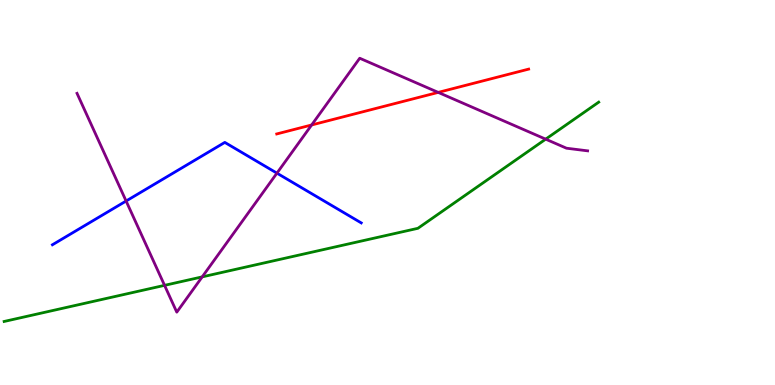[{'lines': ['blue', 'red'], 'intersections': []}, {'lines': ['green', 'red'], 'intersections': []}, {'lines': ['purple', 'red'], 'intersections': [{'x': 4.02, 'y': 6.75}, {'x': 5.65, 'y': 7.6}]}, {'lines': ['blue', 'green'], 'intersections': []}, {'lines': ['blue', 'purple'], 'intersections': [{'x': 1.63, 'y': 4.78}, {'x': 3.57, 'y': 5.5}]}, {'lines': ['green', 'purple'], 'intersections': [{'x': 2.12, 'y': 2.59}, {'x': 2.61, 'y': 2.81}, {'x': 7.04, 'y': 6.39}]}]